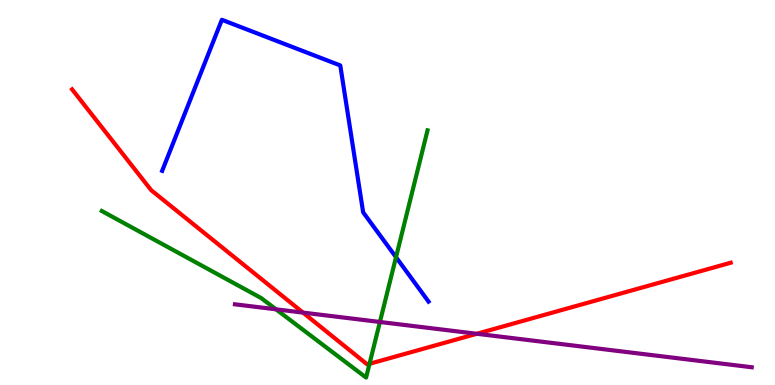[{'lines': ['blue', 'red'], 'intersections': []}, {'lines': ['green', 'red'], 'intersections': [{'x': 4.77, 'y': 0.55}]}, {'lines': ['purple', 'red'], 'intersections': [{'x': 3.91, 'y': 1.88}, {'x': 6.15, 'y': 1.33}]}, {'lines': ['blue', 'green'], 'intersections': [{'x': 5.11, 'y': 3.32}]}, {'lines': ['blue', 'purple'], 'intersections': []}, {'lines': ['green', 'purple'], 'intersections': [{'x': 3.56, 'y': 1.97}, {'x': 4.9, 'y': 1.64}]}]